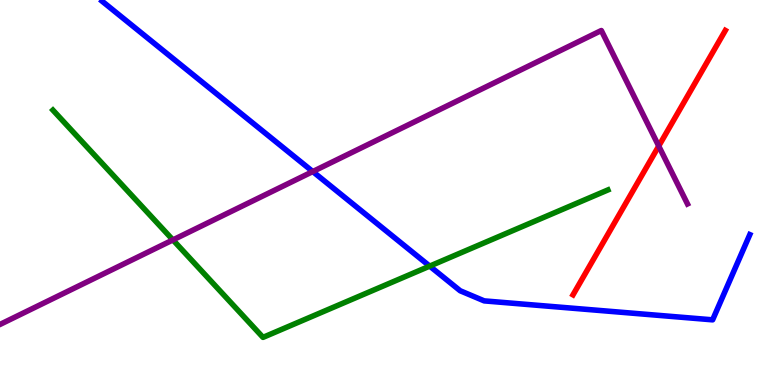[{'lines': ['blue', 'red'], 'intersections': []}, {'lines': ['green', 'red'], 'intersections': []}, {'lines': ['purple', 'red'], 'intersections': [{'x': 8.5, 'y': 6.21}]}, {'lines': ['blue', 'green'], 'intersections': [{'x': 5.54, 'y': 3.09}]}, {'lines': ['blue', 'purple'], 'intersections': [{'x': 4.04, 'y': 5.54}]}, {'lines': ['green', 'purple'], 'intersections': [{'x': 2.23, 'y': 3.77}]}]